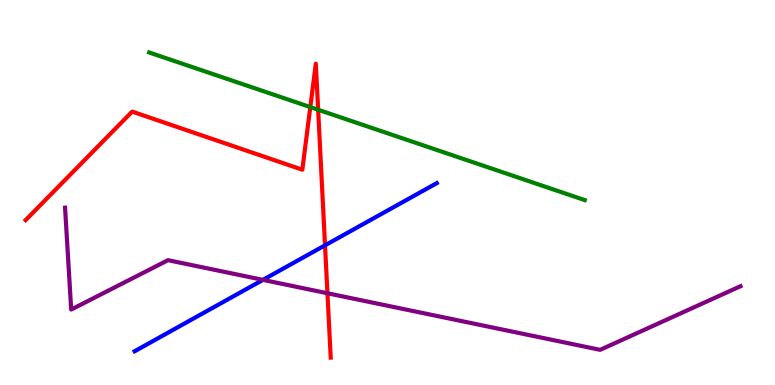[{'lines': ['blue', 'red'], 'intersections': [{'x': 4.19, 'y': 3.63}]}, {'lines': ['green', 'red'], 'intersections': [{'x': 4.0, 'y': 7.22}, {'x': 4.11, 'y': 7.15}]}, {'lines': ['purple', 'red'], 'intersections': [{'x': 4.23, 'y': 2.38}]}, {'lines': ['blue', 'green'], 'intersections': []}, {'lines': ['blue', 'purple'], 'intersections': [{'x': 3.39, 'y': 2.73}]}, {'lines': ['green', 'purple'], 'intersections': []}]